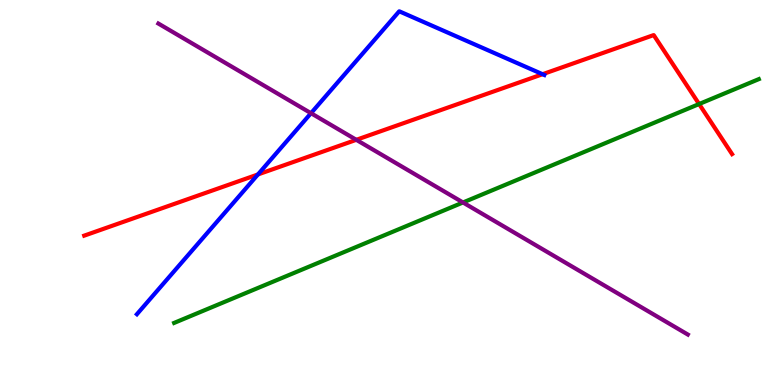[{'lines': ['blue', 'red'], 'intersections': [{'x': 3.33, 'y': 5.47}, {'x': 7.0, 'y': 8.07}]}, {'lines': ['green', 'red'], 'intersections': [{'x': 9.02, 'y': 7.3}]}, {'lines': ['purple', 'red'], 'intersections': [{'x': 4.6, 'y': 6.37}]}, {'lines': ['blue', 'green'], 'intersections': []}, {'lines': ['blue', 'purple'], 'intersections': [{'x': 4.01, 'y': 7.06}]}, {'lines': ['green', 'purple'], 'intersections': [{'x': 5.97, 'y': 4.74}]}]